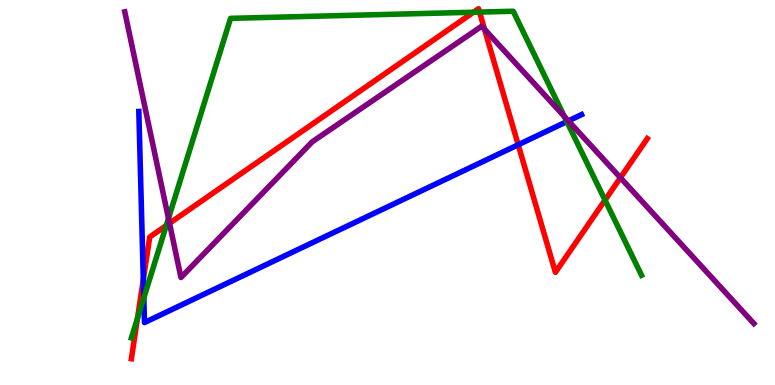[{'lines': ['blue', 'red'], 'intersections': [{'x': 1.85, 'y': 2.74}, {'x': 6.69, 'y': 6.24}]}, {'lines': ['green', 'red'], 'intersections': [{'x': 1.77, 'y': 1.73}, {'x': 2.15, 'y': 4.14}, {'x': 6.11, 'y': 9.68}, {'x': 6.19, 'y': 9.69}, {'x': 7.81, 'y': 4.8}]}, {'lines': ['purple', 'red'], 'intersections': [{'x': 2.19, 'y': 4.2}, {'x': 6.25, 'y': 9.24}, {'x': 8.01, 'y': 5.38}]}, {'lines': ['blue', 'green'], 'intersections': [{'x': 1.86, 'y': 2.26}, {'x': 7.31, 'y': 6.84}]}, {'lines': ['blue', 'purple'], 'intersections': [{'x': 7.33, 'y': 6.86}]}, {'lines': ['green', 'purple'], 'intersections': [{'x': 2.17, 'y': 4.33}, {'x': 7.28, 'y': 6.97}]}]